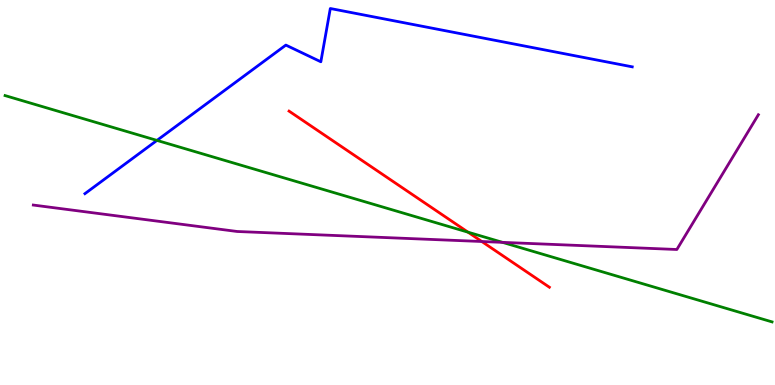[{'lines': ['blue', 'red'], 'intersections': []}, {'lines': ['green', 'red'], 'intersections': [{'x': 6.04, 'y': 3.97}]}, {'lines': ['purple', 'red'], 'intersections': [{'x': 6.22, 'y': 3.73}]}, {'lines': ['blue', 'green'], 'intersections': [{'x': 2.03, 'y': 6.35}]}, {'lines': ['blue', 'purple'], 'intersections': []}, {'lines': ['green', 'purple'], 'intersections': [{'x': 6.48, 'y': 3.7}]}]